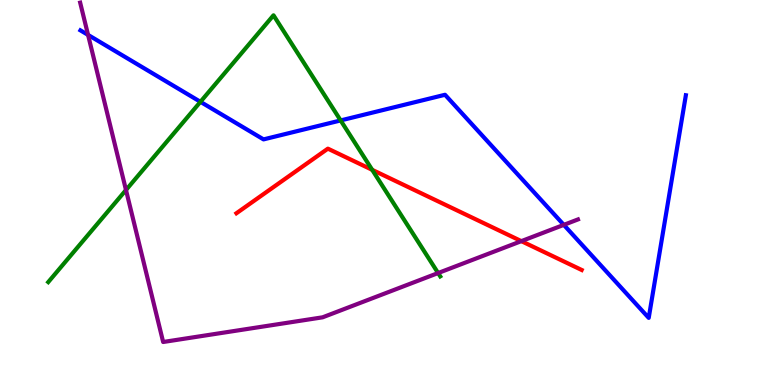[{'lines': ['blue', 'red'], 'intersections': []}, {'lines': ['green', 'red'], 'intersections': [{'x': 4.8, 'y': 5.59}]}, {'lines': ['purple', 'red'], 'intersections': [{'x': 6.73, 'y': 3.74}]}, {'lines': ['blue', 'green'], 'intersections': [{'x': 2.59, 'y': 7.36}, {'x': 4.4, 'y': 6.87}]}, {'lines': ['blue', 'purple'], 'intersections': [{'x': 1.14, 'y': 9.09}, {'x': 7.27, 'y': 4.16}]}, {'lines': ['green', 'purple'], 'intersections': [{'x': 1.63, 'y': 5.06}, {'x': 5.65, 'y': 2.91}]}]